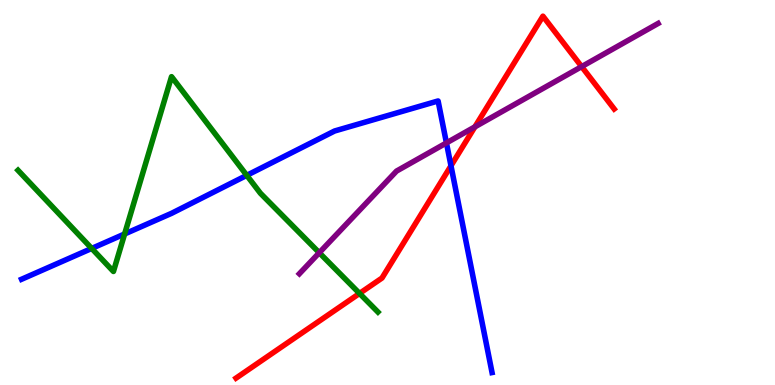[{'lines': ['blue', 'red'], 'intersections': [{'x': 5.82, 'y': 5.69}]}, {'lines': ['green', 'red'], 'intersections': [{'x': 4.64, 'y': 2.38}]}, {'lines': ['purple', 'red'], 'intersections': [{'x': 6.13, 'y': 6.71}, {'x': 7.51, 'y': 8.27}]}, {'lines': ['blue', 'green'], 'intersections': [{'x': 1.18, 'y': 3.55}, {'x': 1.61, 'y': 3.92}, {'x': 3.18, 'y': 5.45}]}, {'lines': ['blue', 'purple'], 'intersections': [{'x': 5.76, 'y': 6.29}]}, {'lines': ['green', 'purple'], 'intersections': [{'x': 4.12, 'y': 3.44}]}]